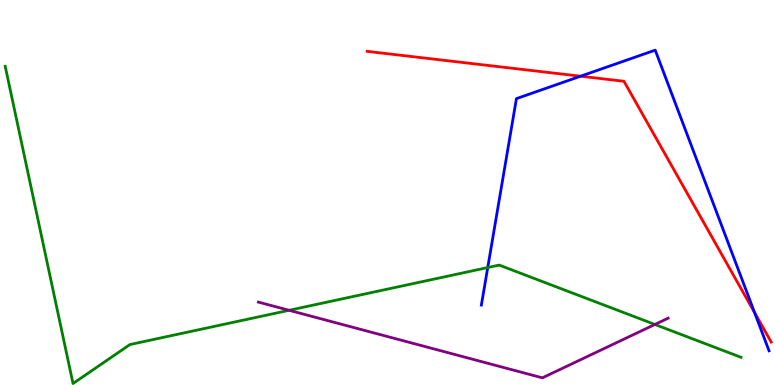[{'lines': ['blue', 'red'], 'intersections': [{'x': 7.49, 'y': 8.02}, {'x': 9.74, 'y': 1.88}]}, {'lines': ['green', 'red'], 'intersections': []}, {'lines': ['purple', 'red'], 'intersections': []}, {'lines': ['blue', 'green'], 'intersections': [{'x': 6.29, 'y': 3.05}]}, {'lines': ['blue', 'purple'], 'intersections': []}, {'lines': ['green', 'purple'], 'intersections': [{'x': 3.73, 'y': 1.94}, {'x': 8.45, 'y': 1.57}]}]